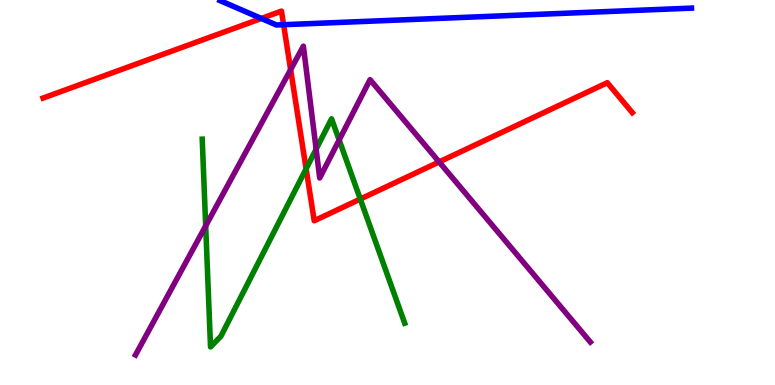[{'lines': ['blue', 'red'], 'intersections': [{'x': 3.37, 'y': 9.52}, {'x': 3.66, 'y': 9.36}]}, {'lines': ['green', 'red'], 'intersections': [{'x': 3.95, 'y': 5.62}, {'x': 4.65, 'y': 4.83}]}, {'lines': ['purple', 'red'], 'intersections': [{'x': 3.75, 'y': 8.19}, {'x': 5.67, 'y': 5.79}]}, {'lines': ['blue', 'green'], 'intersections': []}, {'lines': ['blue', 'purple'], 'intersections': []}, {'lines': ['green', 'purple'], 'intersections': [{'x': 2.65, 'y': 4.13}, {'x': 4.08, 'y': 6.13}, {'x': 4.38, 'y': 6.36}]}]